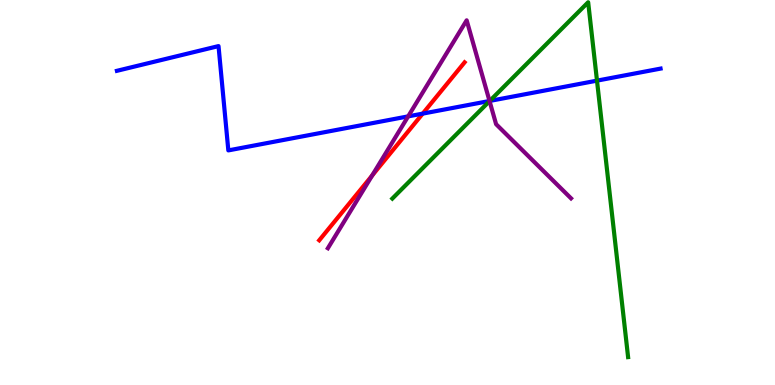[{'lines': ['blue', 'red'], 'intersections': [{'x': 5.45, 'y': 7.05}]}, {'lines': ['green', 'red'], 'intersections': []}, {'lines': ['purple', 'red'], 'intersections': [{'x': 4.8, 'y': 5.44}]}, {'lines': ['blue', 'green'], 'intersections': [{'x': 6.32, 'y': 7.38}, {'x': 7.7, 'y': 7.91}]}, {'lines': ['blue', 'purple'], 'intersections': [{'x': 5.27, 'y': 6.98}, {'x': 6.32, 'y': 7.38}]}, {'lines': ['green', 'purple'], 'intersections': [{'x': 6.32, 'y': 7.37}]}]